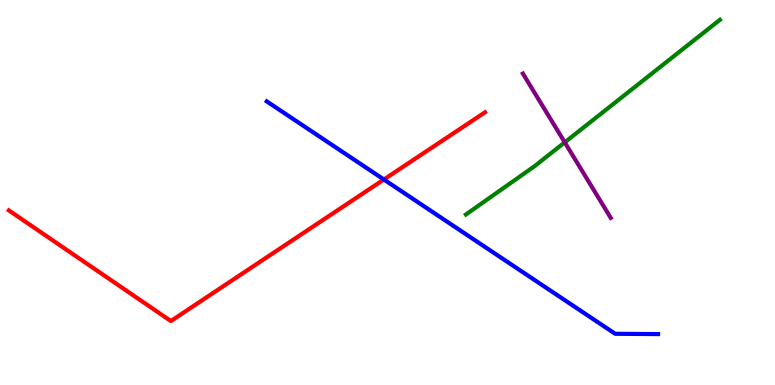[{'lines': ['blue', 'red'], 'intersections': [{'x': 4.95, 'y': 5.34}]}, {'lines': ['green', 'red'], 'intersections': []}, {'lines': ['purple', 'red'], 'intersections': []}, {'lines': ['blue', 'green'], 'intersections': []}, {'lines': ['blue', 'purple'], 'intersections': []}, {'lines': ['green', 'purple'], 'intersections': [{'x': 7.29, 'y': 6.3}]}]